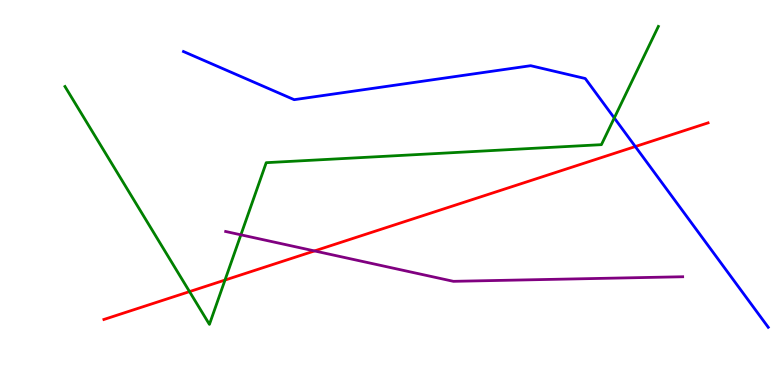[{'lines': ['blue', 'red'], 'intersections': [{'x': 8.2, 'y': 6.19}]}, {'lines': ['green', 'red'], 'intersections': [{'x': 2.45, 'y': 2.43}, {'x': 2.9, 'y': 2.73}]}, {'lines': ['purple', 'red'], 'intersections': [{'x': 4.06, 'y': 3.48}]}, {'lines': ['blue', 'green'], 'intersections': [{'x': 7.93, 'y': 6.94}]}, {'lines': ['blue', 'purple'], 'intersections': []}, {'lines': ['green', 'purple'], 'intersections': [{'x': 3.11, 'y': 3.9}]}]